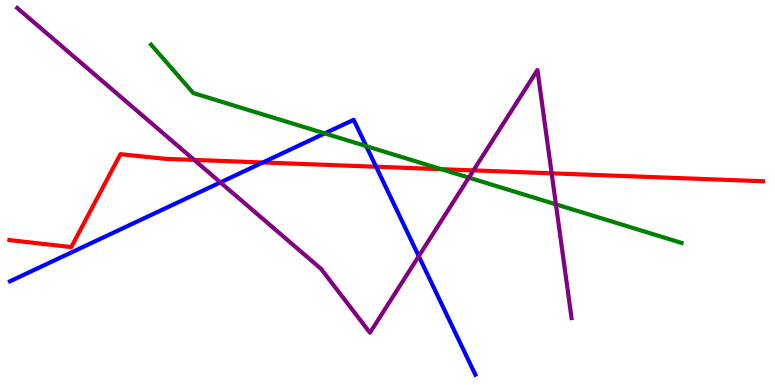[{'lines': ['blue', 'red'], 'intersections': [{'x': 3.39, 'y': 5.78}, {'x': 4.85, 'y': 5.67}]}, {'lines': ['green', 'red'], 'intersections': [{'x': 5.69, 'y': 5.61}]}, {'lines': ['purple', 'red'], 'intersections': [{'x': 2.51, 'y': 5.85}, {'x': 6.11, 'y': 5.57}, {'x': 7.12, 'y': 5.5}]}, {'lines': ['blue', 'green'], 'intersections': [{'x': 4.19, 'y': 6.53}, {'x': 4.73, 'y': 6.2}]}, {'lines': ['blue', 'purple'], 'intersections': [{'x': 2.84, 'y': 5.26}, {'x': 5.4, 'y': 3.35}]}, {'lines': ['green', 'purple'], 'intersections': [{'x': 6.05, 'y': 5.39}, {'x': 7.17, 'y': 4.69}]}]